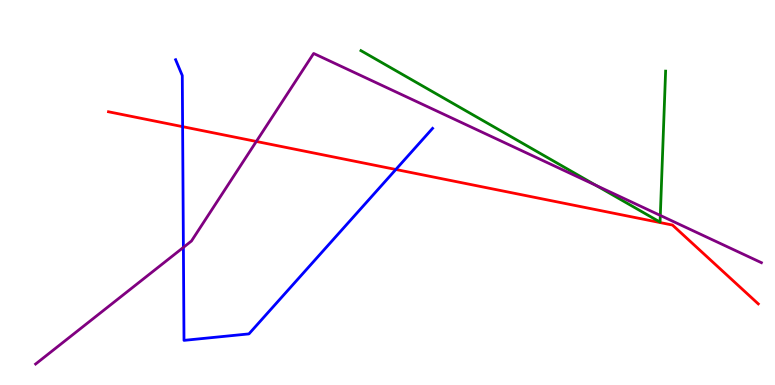[{'lines': ['blue', 'red'], 'intersections': [{'x': 2.36, 'y': 6.71}, {'x': 5.11, 'y': 5.6}]}, {'lines': ['green', 'red'], 'intersections': []}, {'lines': ['purple', 'red'], 'intersections': [{'x': 3.31, 'y': 6.33}]}, {'lines': ['blue', 'green'], 'intersections': []}, {'lines': ['blue', 'purple'], 'intersections': [{'x': 2.37, 'y': 3.57}]}, {'lines': ['green', 'purple'], 'intersections': [{'x': 7.69, 'y': 5.18}, {'x': 8.52, 'y': 4.4}]}]